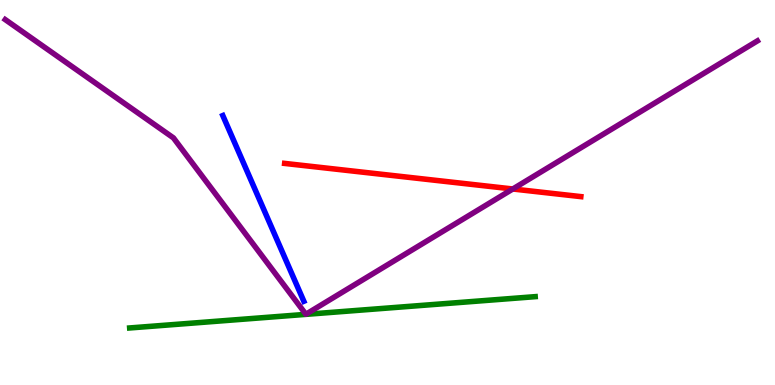[{'lines': ['blue', 'red'], 'intersections': []}, {'lines': ['green', 'red'], 'intersections': []}, {'lines': ['purple', 'red'], 'intersections': [{'x': 6.62, 'y': 5.09}]}, {'lines': ['blue', 'green'], 'intersections': []}, {'lines': ['blue', 'purple'], 'intersections': []}, {'lines': ['green', 'purple'], 'intersections': []}]